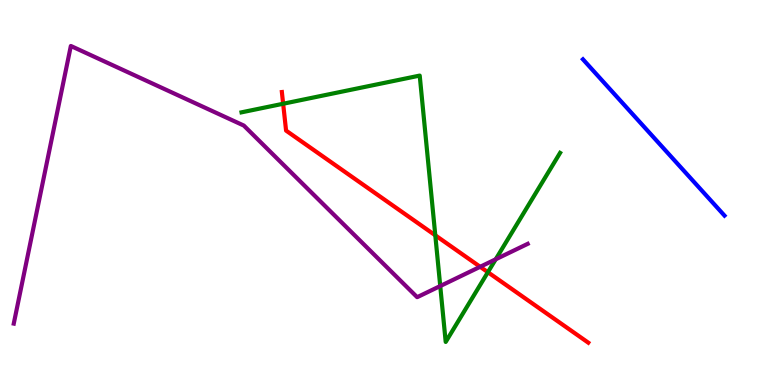[{'lines': ['blue', 'red'], 'intersections': []}, {'lines': ['green', 'red'], 'intersections': [{'x': 3.65, 'y': 7.31}, {'x': 5.62, 'y': 3.89}, {'x': 6.3, 'y': 2.93}]}, {'lines': ['purple', 'red'], 'intersections': [{'x': 6.2, 'y': 3.07}]}, {'lines': ['blue', 'green'], 'intersections': []}, {'lines': ['blue', 'purple'], 'intersections': []}, {'lines': ['green', 'purple'], 'intersections': [{'x': 5.68, 'y': 2.57}, {'x': 6.4, 'y': 3.27}]}]